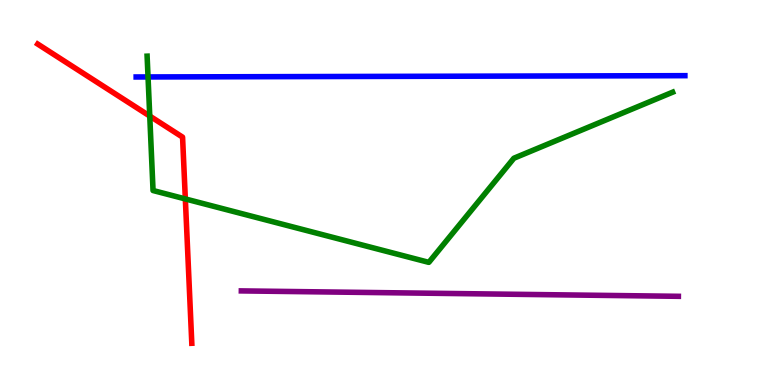[{'lines': ['blue', 'red'], 'intersections': []}, {'lines': ['green', 'red'], 'intersections': [{'x': 1.93, 'y': 6.99}, {'x': 2.39, 'y': 4.83}]}, {'lines': ['purple', 'red'], 'intersections': []}, {'lines': ['blue', 'green'], 'intersections': [{'x': 1.91, 'y': 8.0}]}, {'lines': ['blue', 'purple'], 'intersections': []}, {'lines': ['green', 'purple'], 'intersections': []}]